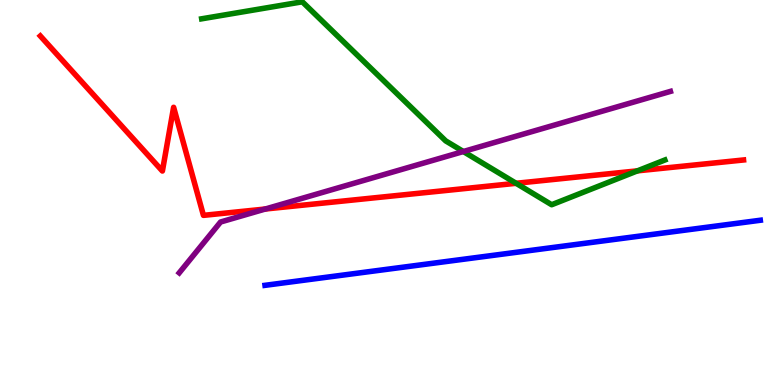[{'lines': ['blue', 'red'], 'intersections': []}, {'lines': ['green', 'red'], 'intersections': [{'x': 6.66, 'y': 5.24}, {'x': 8.22, 'y': 5.56}]}, {'lines': ['purple', 'red'], 'intersections': [{'x': 3.42, 'y': 4.57}]}, {'lines': ['blue', 'green'], 'intersections': []}, {'lines': ['blue', 'purple'], 'intersections': []}, {'lines': ['green', 'purple'], 'intersections': [{'x': 5.98, 'y': 6.06}]}]